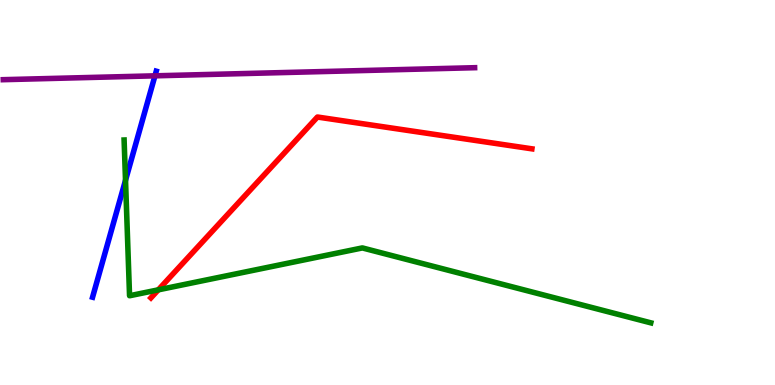[{'lines': ['blue', 'red'], 'intersections': []}, {'lines': ['green', 'red'], 'intersections': [{'x': 2.04, 'y': 2.47}]}, {'lines': ['purple', 'red'], 'intersections': []}, {'lines': ['blue', 'green'], 'intersections': [{'x': 1.62, 'y': 5.32}]}, {'lines': ['blue', 'purple'], 'intersections': [{'x': 2.0, 'y': 8.03}]}, {'lines': ['green', 'purple'], 'intersections': []}]